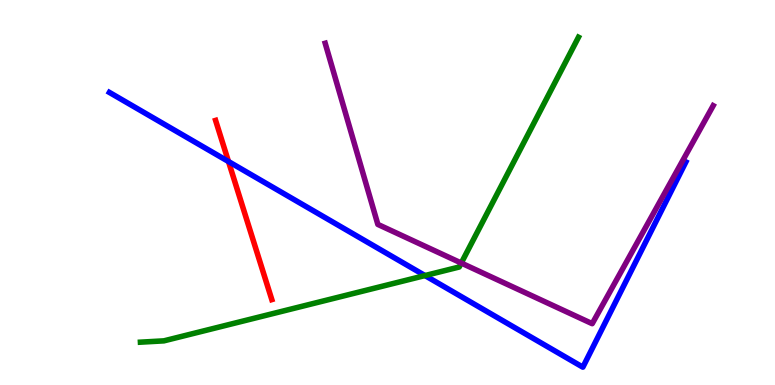[{'lines': ['blue', 'red'], 'intersections': [{'x': 2.95, 'y': 5.8}]}, {'lines': ['green', 'red'], 'intersections': []}, {'lines': ['purple', 'red'], 'intersections': []}, {'lines': ['blue', 'green'], 'intersections': [{'x': 5.48, 'y': 2.84}]}, {'lines': ['blue', 'purple'], 'intersections': []}, {'lines': ['green', 'purple'], 'intersections': [{'x': 5.95, 'y': 3.17}]}]